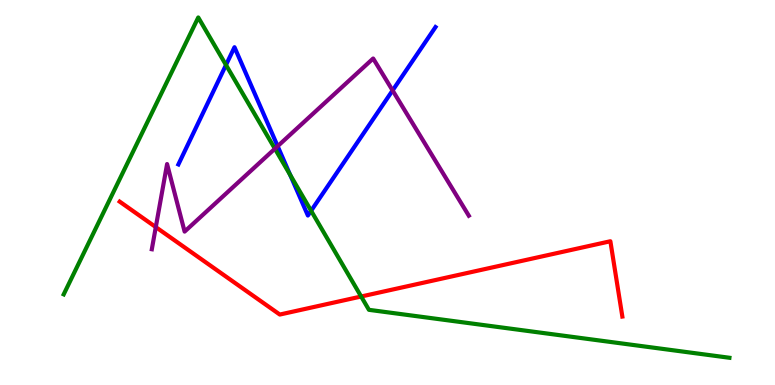[{'lines': ['blue', 'red'], 'intersections': []}, {'lines': ['green', 'red'], 'intersections': [{'x': 4.66, 'y': 2.3}]}, {'lines': ['purple', 'red'], 'intersections': [{'x': 2.01, 'y': 4.1}]}, {'lines': ['blue', 'green'], 'intersections': [{'x': 2.92, 'y': 8.31}, {'x': 3.74, 'y': 5.46}, {'x': 4.01, 'y': 4.53}]}, {'lines': ['blue', 'purple'], 'intersections': [{'x': 3.58, 'y': 6.2}, {'x': 5.07, 'y': 7.65}]}, {'lines': ['green', 'purple'], 'intersections': [{'x': 3.55, 'y': 6.14}]}]